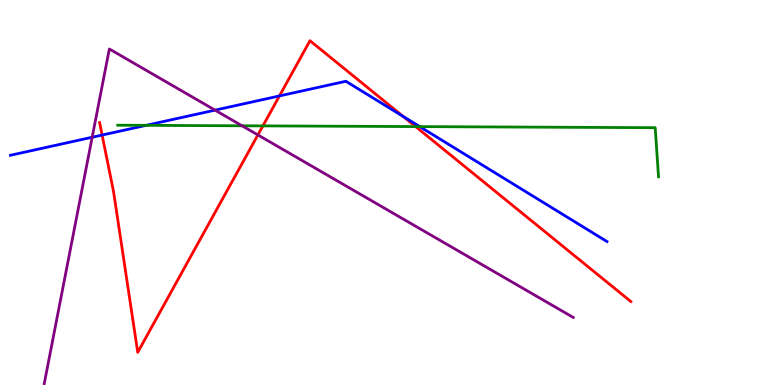[{'lines': ['blue', 'red'], 'intersections': [{'x': 1.32, 'y': 6.49}, {'x': 3.61, 'y': 7.51}, {'x': 5.2, 'y': 6.98}]}, {'lines': ['green', 'red'], 'intersections': [{'x': 3.39, 'y': 6.73}, {'x': 5.36, 'y': 6.71}]}, {'lines': ['purple', 'red'], 'intersections': [{'x': 3.33, 'y': 6.5}]}, {'lines': ['blue', 'green'], 'intersections': [{'x': 1.89, 'y': 6.74}, {'x': 5.42, 'y': 6.71}]}, {'lines': ['blue', 'purple'], 'intersections': [{'x': 1.19, 'y': 6.44}, {'x': 2.77, 'y': 7.14}]}, {'lines': ['green', 'purple'], 'intersections': [{'x': 3.12, 'y': 6.73}]}]